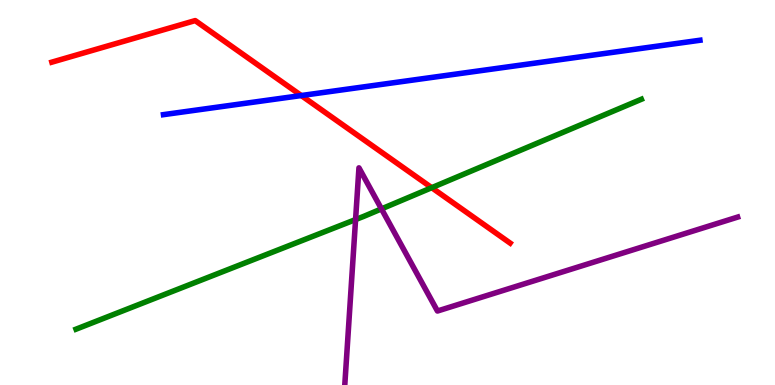[{'lines': ['blue', 'red'], 'intersections': [{'x': 3.89, 'y': 7.52}]}, {'lines': ['green', 'red'], 'intersections': [{'x': 5.57, 'y': 5.12}]}, {'lines': ['purple', 'red'], 'intersections': []}, {'lines': ['blue', 'green'], 'intersections': []}, {'lines': ['blue', 'purple'], 'intersections': []}, {'lines': ['green', 'purple'], 'intersections': [{'x': 4.59, 'y': 4.3}, {'x': 4.92, 'y': 4.57}]}]